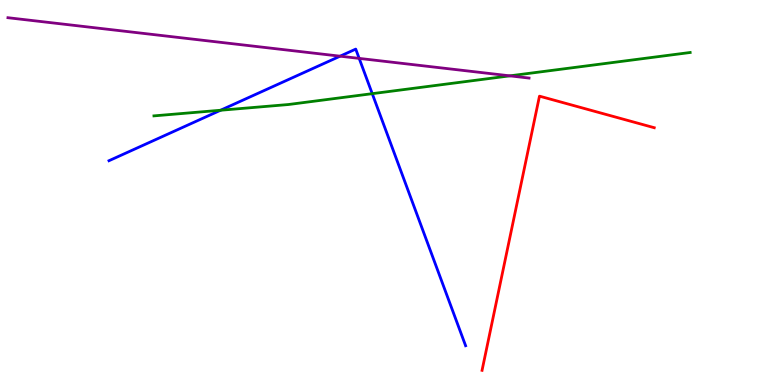[{'lines': ['blue', 'red'], 'intersections': []}, {'lines': ['green', 'red'], 'intersections': []}, {'lines': ['purple', 'red'], 'intersections': []}, {'lines': ['blue', 'green'], 'intersections': [{'x': 2.85, 'y': 7.14}, {'x': 4.8, 'y': 7.57}]}, {'lines': ['blue', 'purple'], 'intersections': [{'x': 4.39, 'y': 8.54}, {'x': 4.63, 'y': 8.48}]}, {'lines': ['green', 'purple'], 'intersections': [{'x': 6.58, 'y': 8.03}]}]